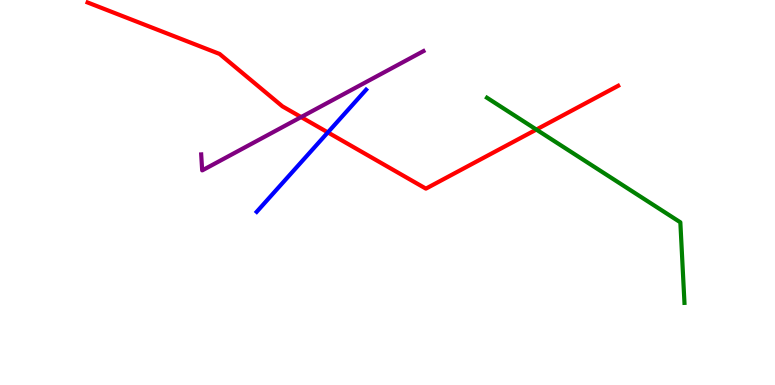[{'lines': ['blue', 'red'], 'intersections': [{'x': 4.23, 'y': 6.56}]}, {'lines': ['green', 'red'], 'intersections': [{'x': 6.92, 'y': 6.63}]}, {'lines': ['purple', 'red'], 'intersections': [{'x': 3.89, 'y': 6.96}]}, {'lines': ['blue', 'green'], 'intersections': []}, {'lines': ['blue', 'purple'], 'intersections': []}, {'lines': ['green', 'purple'], 'intersections': []}]